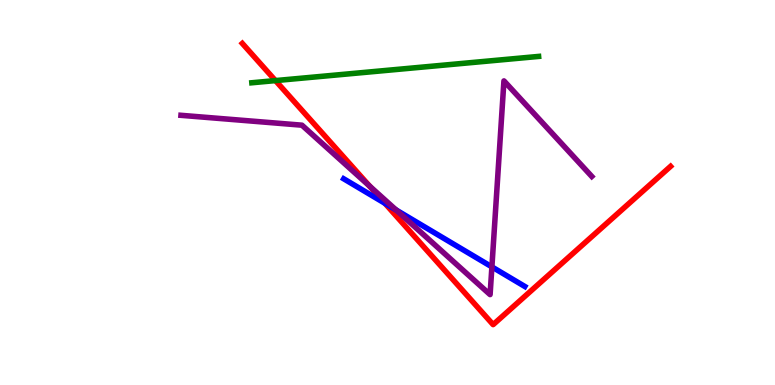[{'lines': ['blue', 'red'], 'intersections': [{'x': 4.97, 'y': 4.72}]}, {'lines': ['green', 'red'], 'intersections': [{'x': 3.55, 'y': 7.91}]}, {'lines': ['purple', 'red'], 'intersections': [{'x': 4.77, 'y': 5.17}]}, {'lines': ['blue', 'green'], 'intersections': []}, {'lines': ['blue', 'purple'], 'intersections': [{'x': 5.11, 'y': 4.55}, {'x': 6.35, 'y': 3.07}]}, {'lines': ['green', 'purple'], 'intersections': []}]